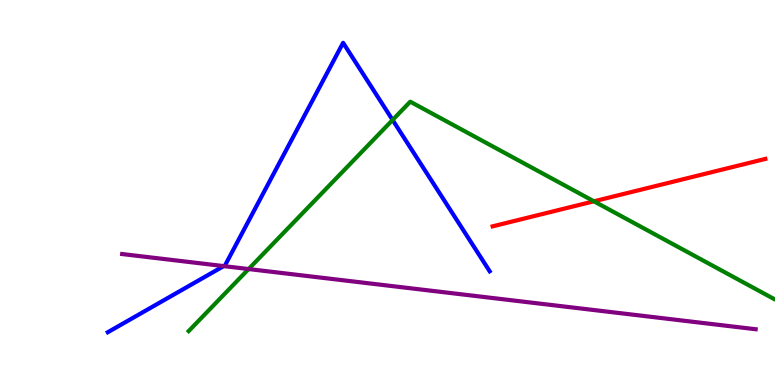[{'lines': ['blue', 'red'], 'intersections': []}, {'lines': ['green', 'red'], 'intersections': [{'x': 7.66, 'y': 4.77}]}, {'lines': ['purple', 'red'], 'intersections': []}, {'lines': ['blue', 'green'], 'intersections': [{'x': 5.07, 'y': 6.88}]}, {'lines': ['blue', 'purple'], 'intersections': [{'x': 2.89, 'y': 3.09}]}, {'lines': ['green', 'purple'], 'intersections': [{'x': 3.21, 'y': 3.01}]}]